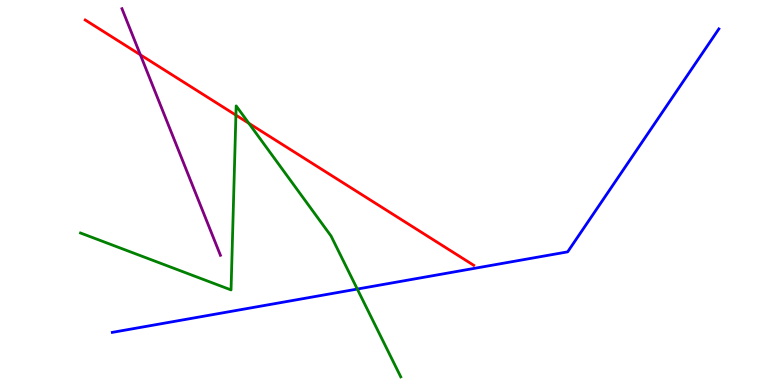[{'lines': ['blue', 'red'], 'intersections': []}, {'lines': ['green', 'red'], 'intersections': [{'x': 3.04, 'y': 7.01}, {'x': 3.21, 'y': 6.8}]}, {'lines': ['purple', 'red'], 'intersections': [{'x': 1.81, 'y': 8.58}]}, {'lines': ['blue', 'green'], 'intersections': [{'x': 4.61, 'y': 2.49}]}, {'lines': ['blue', 'purple'], 'intersections': []}, {'lines': ['green', 'purple'], 'intersections': []}]